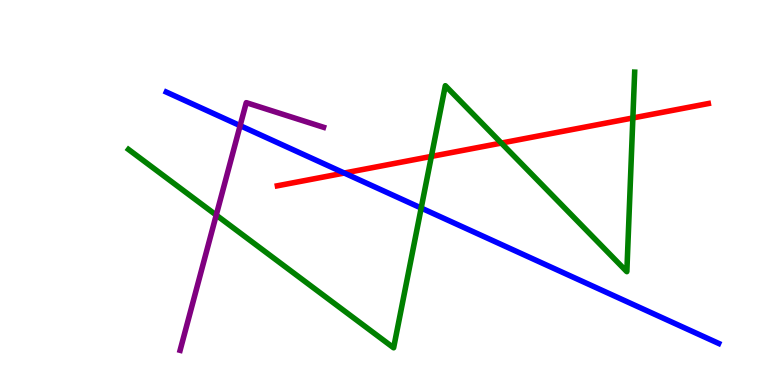[{'lines': ['blue', 'red'], 'intersections': [{'x': 4.44, 'y': 5.51}]}, {'lines': ['green', 'red'], 'intersections': [{'x': 5.57, 'y': 5.94}, {'x': 6.47, 'y': 6.28}, {'x': 8.17, 'y': 6.94}]}, {'lines': ['purple', 'red'], 'intersections': []}, {'lines': ['blue', 'green'], 'intersections': [{'x': 5.43, 'y': 4.6}]}, {'lines': ['blue', 'purple'], 'intersections': [{'x': 3.1, 'y': 6.74}]}, {'lines': ['green', 'purple'], 'intersections': [{'x': 2.79, 'y': 4.41}]}]